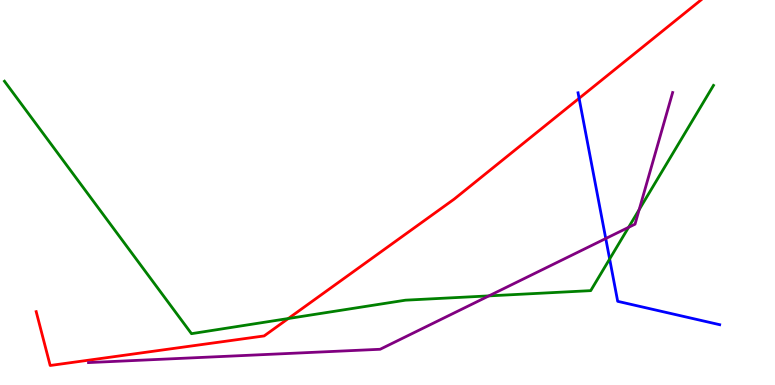[{'lines': ['blue', 'red'], 'intersections': [{'x': 7.47, 'y': 7.45}]}, {'lines': ['green', 'red'], 'intersections': [{'x': 3.72, 'y': 1.73}]}, {'lines': ['purple', 'red'], 'intersections': []}, {'lines': ['blue', 'green'], 'intersections': [{'x': 7.87, 'y': 3.27}]}, {'lines': ['blue', 'purple'], 'intersections': [{'x': 7.82, 'y': 3.8}]}, {'lines': ['green', 'purple'], 'intersections': [{'x': 6.31, 'y': 2.31}, {'x': 8.11, 'y': 4.1}, {'x': 8.25, 'y': 4.55}]}]